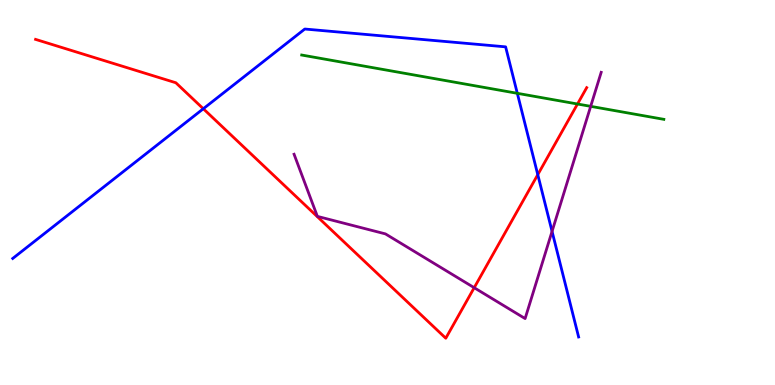[{'lines': ['blue', 'red'], 'intersections': [{'x': 2.62, 'y': 7.18}, {'x': 6.94, 'y': 5.46}]}, {'lines': ['green', 'red'], 'intersections': [{'x': 7.45, 'y': 7.3}]}, {'lines': ['purple', 'red'], 'intersections': [{'x': 6.12, 'y': 2.53}]}, {'lines': ['blue', 'green'], 'intersections': [{'x': 6.68, 'y': 7.58}]}, {'lines': ['blue', 'purple'], 'intersections': [{'x': 7.12, 'y': 3.99}]}, {'lines': ['green', 'purple'], 'intersections': [{'x': 7.62, 'y': 7.24}]}]